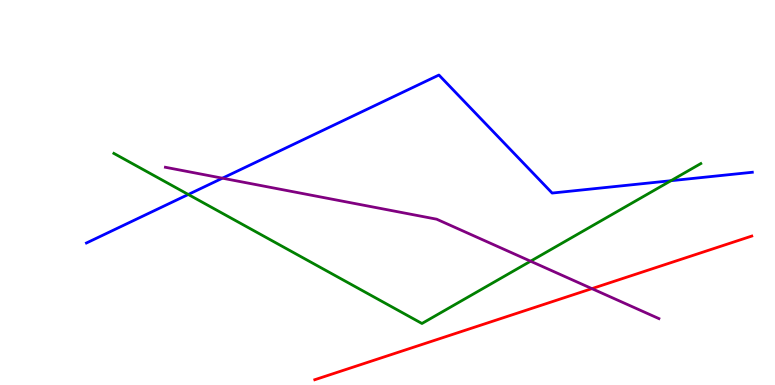[{'lines': ['blue', 'red'], 'intersections': []}, {'lines': ['green', 'red'], 'intersections': []}, {'lines': ['purple', 'red'], 'intersections': [{'x': 7.64, 'y': 2.5}]}, {'lines': ['blue', 'green'], 'intersections': [{'x': 2.43, 'y': 4.95}, {'x': 8.66, 'y': 5.31}]}, {'lines': ['blue', 'purple'], 'intersections': [{'x': 2.87, 'y': 5.37}]}, {'lines': ['green', 'purple'], 'intersections': [{'x': 6.85, 'y': 3.22}]}]